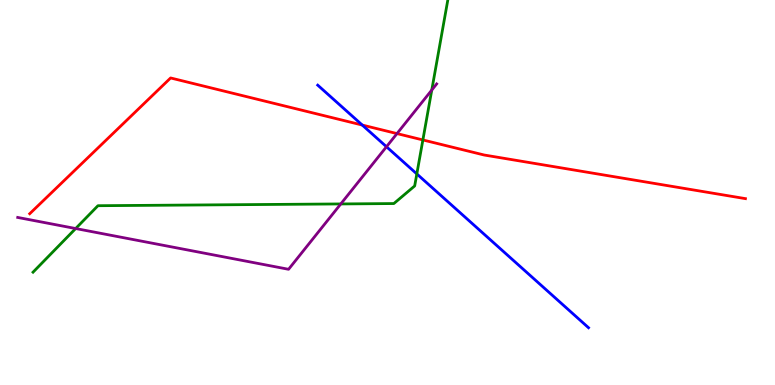[{'lines': ['blue', 'red'], 'intersections': [{'x': 4.67, 'y': 6.75}]}, {'lines': ['green', 'red'], 'intersections': [{'x': 5.46, 'y': 6.37}]}, {'lines': ['purple', 'red'], 'intersections': [{'x': 5.12, 'y': 6.53}]}, {'lines': ['blue', 'green'], 'intersections': [{'x': 5.38, 'y': 5.48}]}, {'lines': ['blue', 'purple'], 'intersections': [{'x': 4.99, 'y': 6.19}]}, {'lines': ['green', 'purple'], 'intersections': [{'x': 0.976, 'y': 4.06}, {'x': 4.4, 'y': 4.7}, {'x': 5.57, 'y': 7.66}]}]